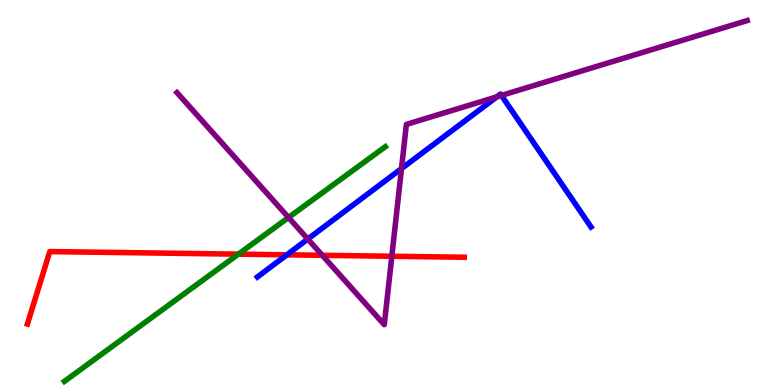[{'lines': ['blue', 'red'], 'intersections': [{'x': 3.7, 'y': 3.38}]}, {'lines': ['green', 'red'], 'intersections': [{'x': 3.08, 'y': 3.4}]}, {'lines': ['purple', 'red'], 'intersections': [{'x': 4.16, 'y': 3.37}, {'x': 5.06, 'y': 3.34}]}, {'lines': ['blue', 'green'], 'intersections': []}, {'lines': ['blue', 'purple'], 'intersections': [{'x': 3.97, 'y': 3.79}, {'x': 5.18, 'y': 5.62}, {'x': 6.41, 'y': 7.49}, {'x': 6.47, 'y': 7.52}]}, {'lines': ['green', 'purple'], 'intersections': [{'x': 3.72, 'y': 4.35}]}]